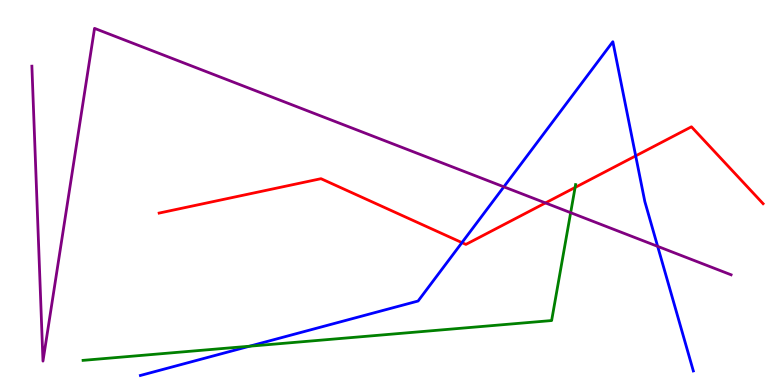[{'lines': ['blue', 'red'], 'intersections': [{'x': 5.96, 'y': 3.7}, {'x': 8.2, 'y': 5.95}]}, {'lines': ['green', 'red'], 'intersections': [{'x': 7.42, 'y': 5.13}]}, {'lines': ['purple', 'red'], 'intersections': [{'x': 7.04, 'y': 4.73}]}, {'lines': ['blue', 'green'], 'intersections': [{'x': 3.22, 'y': 1.01}]}, {'lines': ['blue', 'purple'], 'intersections': [{'x': 6.5, 'y': 5.15}, {'x': 8.49, 'y': 3.6}]}, {'lines': ['green', 'purple'], 'intersections': [{'x': 7.36, 'y': 4.48}]}]